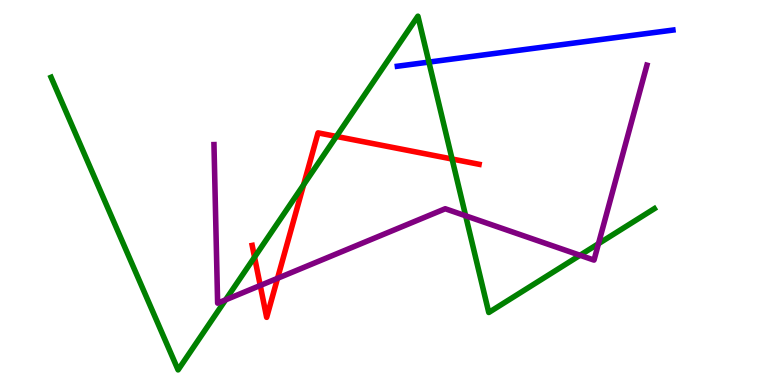[{'lines': ['blue', 'red'], 'intersections': []}, {'lines': ['green', 'red'], 'intersections': [{'x': 3.28, 'y': 3.32}, {'x': 3.92, 'y': 5.2}, {'x': 4.34, 'y': 6.46}, {'x': 5.83, 'y': 5.87}]}, {'lines': ['purple', 'red'], 'intersections': [{'x': 3.36, 'y': 2.58}, {'x': 3.58, 'y': 2.77}]}, {'lines': ['blue', 'green'], 'intersections': [{'x': 5.53, 'y': 8.39}]}, {'lines': ['blue', 'purple'], 'intersections': []}, {'lines': ['green', 'purple'], 'intersections': [{'x': 2.91, 'y': 2.21}, {'x': 6.01, 'y': 4.39}, {'x': 7.48, 'y': 3.37}, {'x': 7.72, 'y': 3.67}]}]